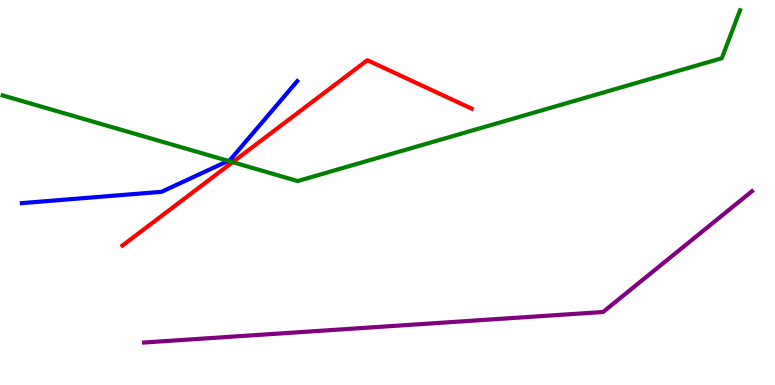[{'lines': ['blue', 'red'], 'intersections': []}, {'lines': ['green', 'red'], 'intersections': [{'x': 3.0, 'y': 5.79}]}, {'lines': ['purple', 'red'], 'intersections': []}, {'lines': ['blue', 'green'], 'intersections': [{'x': 2.95, 'y': 5.82}]}, {'lines': ['blue', 'purple'], 'intersections': []}, {'lines': ['green', 'purple'], 'intersections': []}]